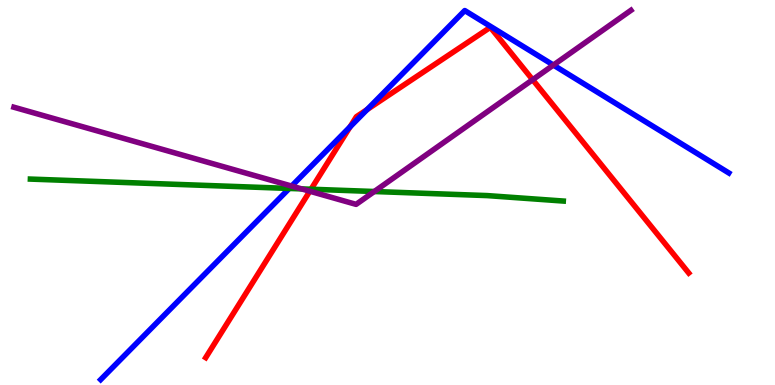[{'lines': ['blue', 'red'], 'intersections': [{'x': 4.52, 'y': 6.71}, {'x': 4.74, 'y': 7.15}]}, {'lines': ['green', 'red'], 'intersections': [{'x': 4.01, 'y': 5.09}]}, {'lines': ['purple', 'red'], 'intersections': [{'x': 4.0, 'y': 5.03}, {'x': 6.87, 'y': 7.93}]}, {'lines': ['blue', 'green'], 'intersections': [{'x': 3.73, 'y': 5.11}]}, {'lines': ['blue', 'purple'], 'intersections': [{'x': 3.76, 'y': 5.17}, {'x': 7.14, 'y': 8.31}]}, {'lines': ['green', 'purple'], 'intersections': [{'x': 3.89, 'y': 5.09}, {'x': 4.83, 'y': 5.03}]}]